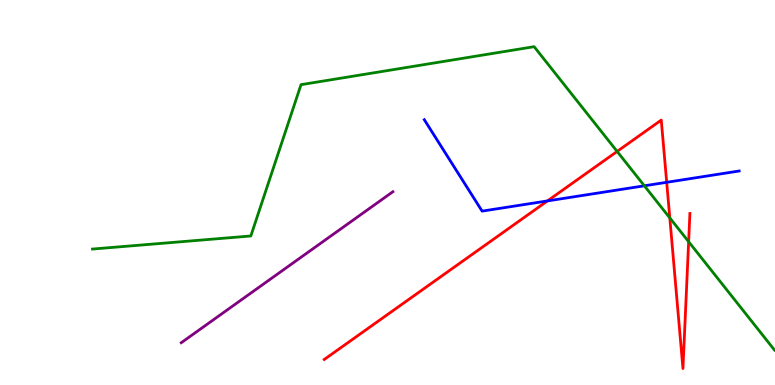[{'lines': ['blue', 'red'], 'intersections': [{'x': 7.06, 'y': 4.78}, {'x': 8.6, 'y': 5.26}]}, {'lines': ['green', 'red'], 'intersections': [{'x': 7.96, 'y': 6.07}, {'x': 8.64, 'y': 4.34}, {'x': 8.89, 'y': 3.72}]}, {'lines': ['purple', 'red'], 'intersections': []}, {'lines': ['blue', 'green'], 'intersections': [{'x': 8.31, 'y': 5.17}]}, {'lines': ['blue', 'purple'], 'intersections': []}, {'lines': ['green', 'purple'], 'intersections': []}]